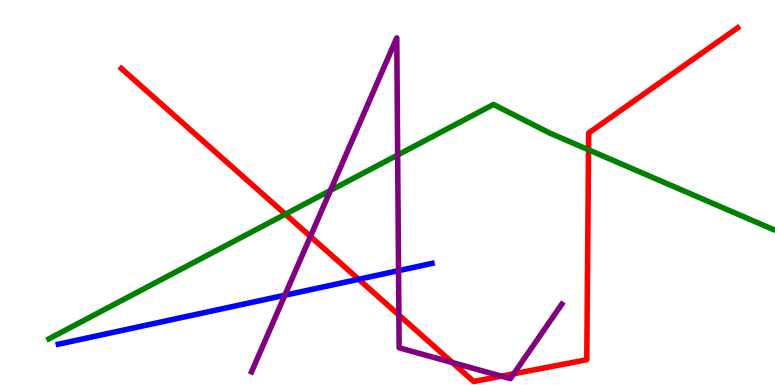[{'lines': ['blue', 'red'], 'intersections': [{'x': 4.63, 'y': 2.75}]}, {'lines': ['green', 'red'], 'intersections': [{'x': 3.68, 'y': 4.44}, {'x': 7.59, 'y': 6.11}]}, {'lines': ['purple', 'red'], 'intersections': [{'x': 4.01, 'y': 3.86}, {'x': 5.15, 'y': 1.82}, {'x': 5.84, 'y': 0.582}, {'x': 6.47, 'y': 0.23}, {'x': 6.63, 'y': 0.291}]}, {'lines': ['blue', 'green'], 'intersections': []}, {'lines': ['blue', 'purple'], 'intersections': [{'x': 3.68, 'y': 2.33}, {'x': 5.14, 'y': 2.97}]}, {'lines': ['green', 'purple'], 'intersections': [{'x': 4.26, 'y': 5.05}, {'x': 5.13, 'y': 5.97}]}]